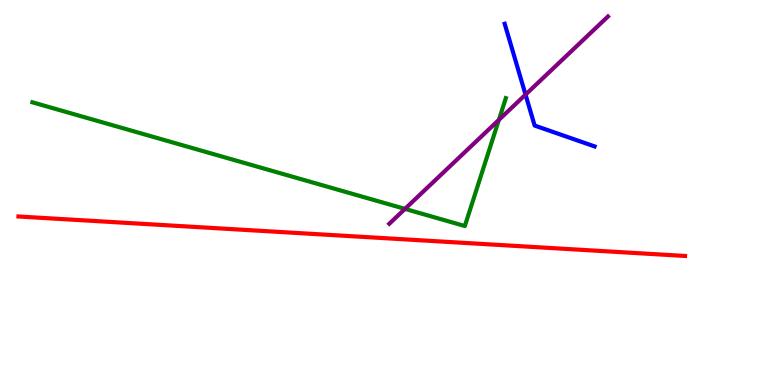[{'lines': ['blue', 'red'], 'intersections': []}, {'lines': ['green', 'red'], 'intersections': []}, {'lines': ['purple', 'red'], 'intersections': []}, {'lines': ['blue', 'green'], 'intersections': []}, {'lines': ['blue', 'purple'], 'intersections': [{'x': 6.78, 'y': 7.54}]}, {'lines': ['green', 'purple'], 'intersections': [{'x': 5.23, 'y': 4.57}, {'x': 6.44, 'y': 6.89}]}]